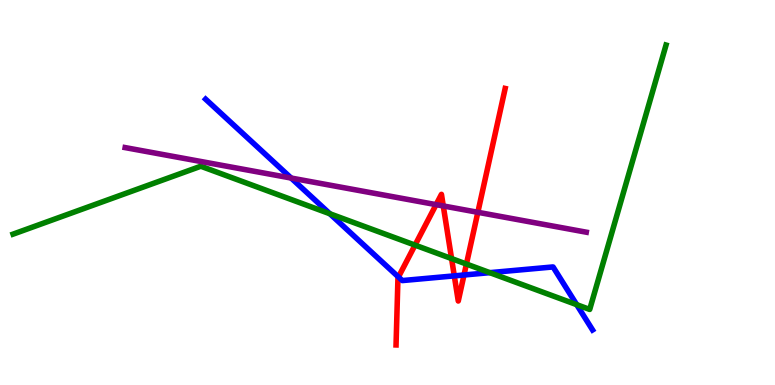[{'lines': ['blue', 'red'], 'intersections': [{'x': 5.14, 'y': 2.81}, {'x': 5.86, 'y': 2.83}, {'x': 5.99, 'y': 2.86}]}, {'lines': ['green', 'red'], 'intersections': [{'x': 5.36, 'y': 3.63}, {'x': 5.83, 'y': 3.28}, {'x': 6.02, 'y': 3.14}]}, {'lines': ['purple', 'red'], 'intersections': [{'x': 5.63, 'y': 4.68}, {'x': 5.72, 'y': 4.65}, {'x': 6.17, 'y': 4.49}]}, {'lines': ['blue', 'green'], 'intersections': [{'x': 4.26, 'y': 4.45}, {'x': 6.32, 'y': 2.92}, {'x': 7.44, 'y': 2.09}]}, {'lines': ['blue', 'purple'], 'intersections': [{'x': 3.76, 'y': 5.38}]}, {'lines': ['green', 'purple'], 'intersections': []}]